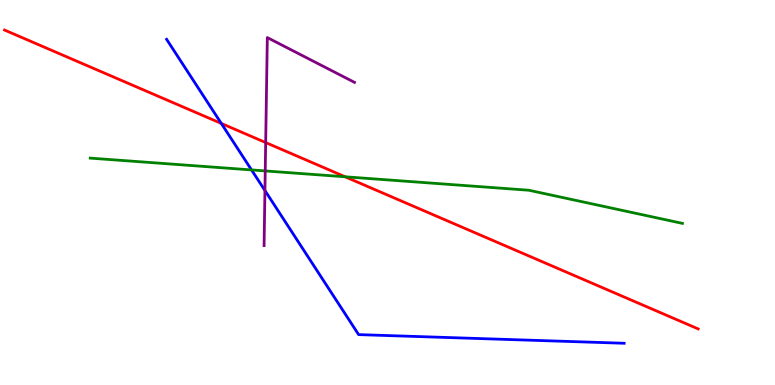[{'lines': ['blue', 'red'], 'intersections': [{'x': 2.86, 'y': 6.79}]}, {'lines': ['green', 'red'], 'intersections': [{'x': 4.45, 'y': 5.41}]}, {'lines': ['purple', 'red'], 'intersections': [{'x': 3.43, 'y': 6.3}]}, {'lines': ['blue', 'green'], 'intersections': [{'x': 3.25, 'y': 5.59}]}, {'lines': ['blue', 'purple'], 'intersections': [{'x': 3.42, 'y': 5.05}]}, {'lines': ['green', 'purple'], 'intersections': [{'x': 3.42, 'y': 5.56}]}]